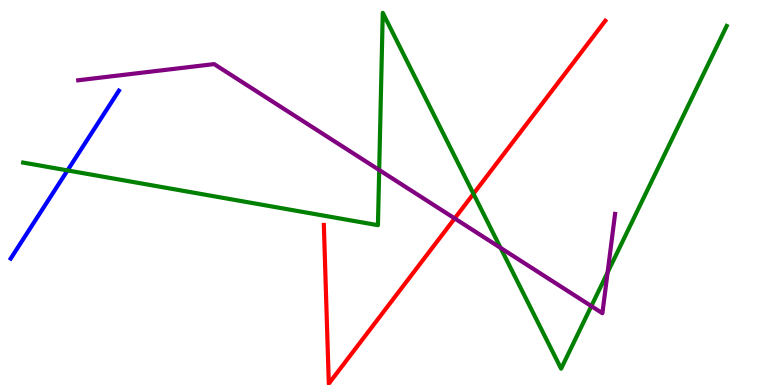[{'lines': ['blue', 'red'], 'intersections': []}, {'lines': ['green', 'red'], 'intersections': [{'x': 6.11, 'y': 4.97}]}, {'lines': ['purple', 'red'], 'intersections': [{'x': 5.87, 'y': 4.33}]}, {'lines': ['blue', 'green'], 'intersections': [{'x': 0.871, 'y': 5.57}]}, {'lines': ['blue', 'purple'], 'intersections': []}, {'lines': ['green', 'purple'], 'intersections': [{'x': 4.89, 'y': 5.58}, {'x': 6.46, 'y': 3.56}, {'x': 7.63, 'y': 2.05}, {'x': 7.84, 'y': 2.92}]}]